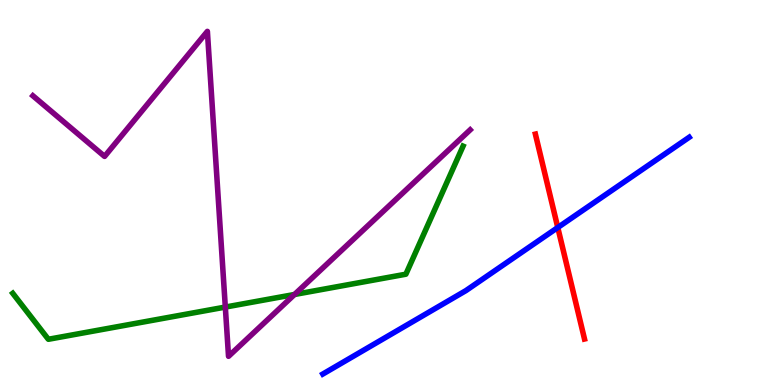[{'lines': ['blue', 'red'], 'intersections': [{'x': 7.2, 'y': 4.09}]}, {'lines': ['green', 'red'], 'intersections': []}, {'lines': ['purple', 'red'], 'intersections': []}, {'lines': ['blue', 'green'], 'intersections': []}, {'lines': ['blue', 'purple'], 'intersections': []}, {'lines': ['green', 'purple'], 'intersections': [{'x': 2.91, 'y': 2.02}, {'x': 3.8, 'y': 2.35}]}]